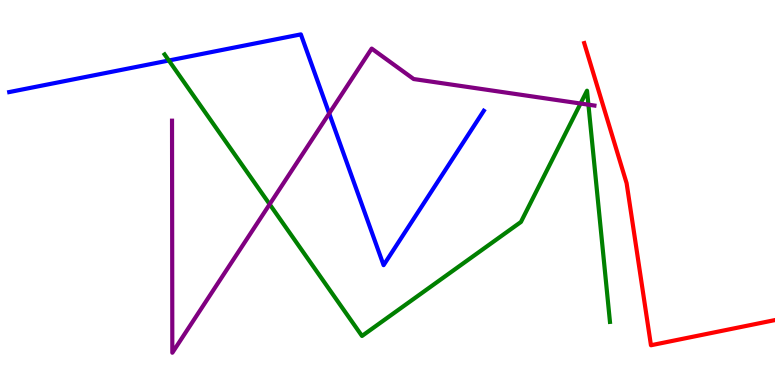[{'lines': ['blue', 'red'], 'intersections': []}, {'lines': ['green', 'red'], 'intersections': []}, {'lines': ['purple', 'red'], 'intersections': []}, {'lines': ['blue', 'green'], 'intersections': [{'x': 2.18, 'y': 8.43}]}, {'lines': ['blue', 'purple'], 'intersections': [{'x': 4.25, 'y': 7.05}]}, {'lines': ['green', 'purple'], 'intersections': [{'x': 3.48, 'y': 4.69}, {'x': 7.49, 'y': 7.31}, {'x': 7.59, 'y': 7.28}]}]